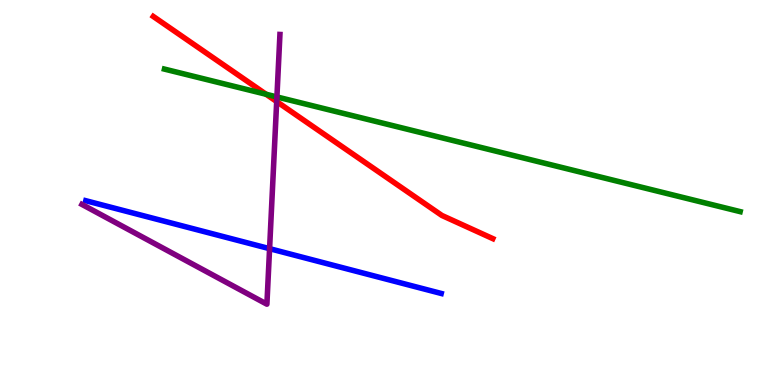[{'lines': ['blue', 'red'], 'intersections': []}, {'lines': ['green', 'red'], 'intersections': [{'x': 3.43, 'y': 7.55}]}, {'lines': ['purple', 'red'], 'intersections': [{'x': 3.57, 'y': 7.36}]}, {'lines': ['blue', 'green'], 'intersections': []}, {'lines': ['blue', 'purple'], 'intersections': [{'x': 3.48, 'y': 3.54}]}, {'lines': ['green', 'purple'], 'intersections': [{'x': 3.57, 'y': 7.48}]}]